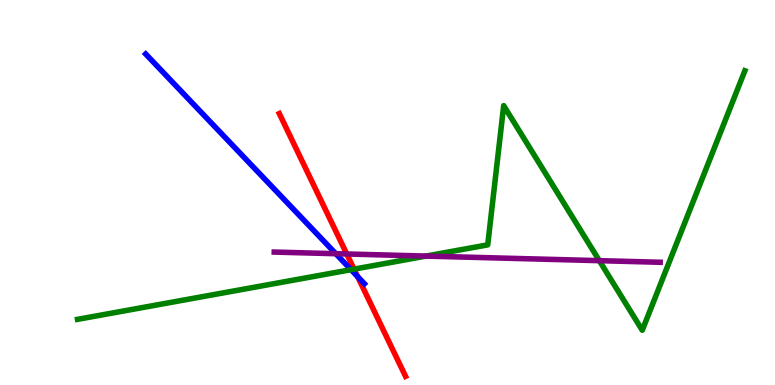[{'lines': ['blue', 'red'], 'intersections': [{'x': 4.62, 'y': 2.81}]}, {'lines': ['green', 'red'], 'intersections': [{'x': 4.57, 'y': 3.01}]}, {'lines': ['purple', 'red'], 'intersections': [{'x': 4.47, 'y': 3.4}]}, {'lines': ['blue', 'green'], 'intersections': [{'x': 4.53, 'y': 3.0}]}, {'lines': ['blue', 'purple'], 'intersections': [{'x': 4.33, 'y': 3.41}]}, {'lines': ['green', 'purple'], 'intersections': [{'x': 5.5, 'y': 3.35}, {'x': 7.73, 'y': 3.23}]}]